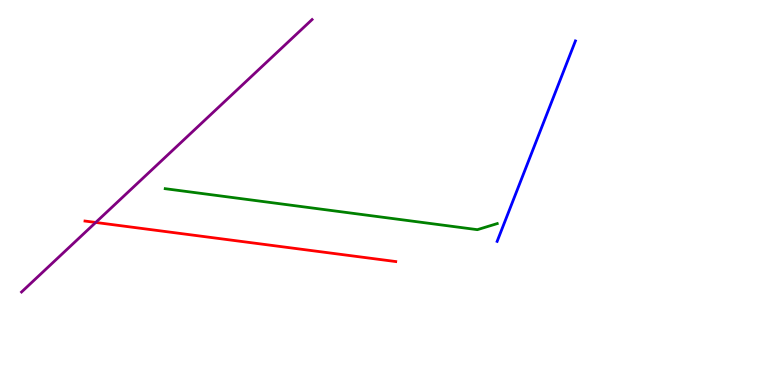[{'lines': ['blue', 'red'], 'intersections': []}, {'lines': ['green', 'red'], 'intersections': []}, {'lines': ['purple', 'red'], 'intersections': [{'x': 1.24, 'y': 4.22}]}, {'lines': ['blue', 'green'], 'intersections': []}, {'lines': ['blue', 'purple'], 'intersections': []}, {'lines': ['green', 'purple'], 'intersections': []}]